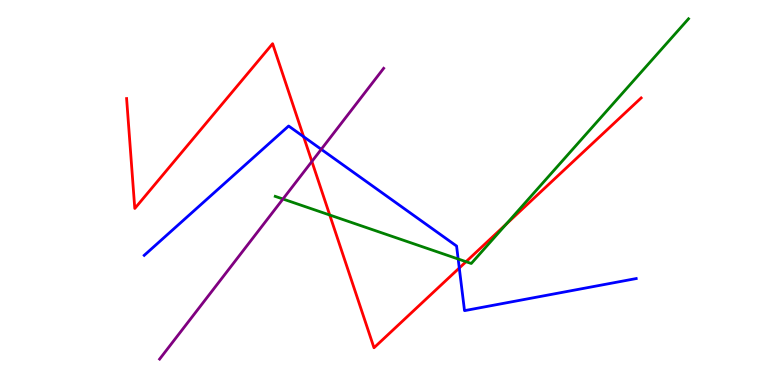[{'lines': ['blue', 'red'], 'intersections': [{'x': 3.92, 'y': 6.45}, {'x': 5.93, 'y': 3.04}]}, {'lines': ['green', 'red'], 'intersections': [{'x': 4.25, 'y': 4.41}, {'x': 6.01, 'y': 3.2}, {'x': 6.53, 'y': 4.18}]}, {'lines': ['purple', 'red'], 'intersections': [{'x': 4.02, 'y': 5.81}]}, {'lines': ['blue', 'green'], 'intersections': [{'x': 5.91, 'y': 3.27}]}, {'lines': ['blue', 'purple'], 'intersections': [{'x': 4.15, 'y': 6.12}]}, {'lines': ['green', 'purple'], 'intersections': [{'x': 3.65, 'y': 4.83}]}]